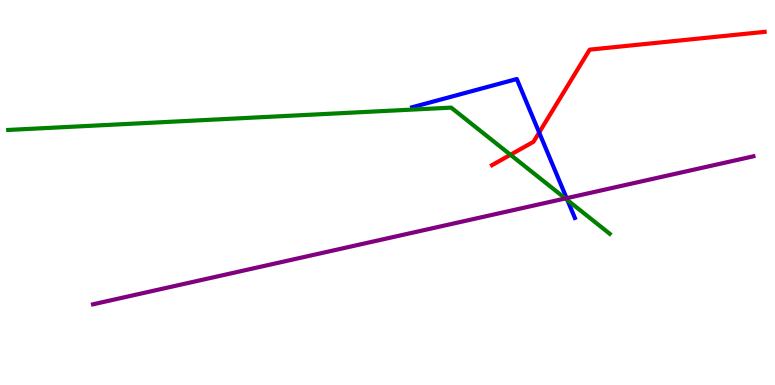[{'lines': ['blue', 'red'], 'intersections': [{'x': 6.96, 'y': 6.56}]}, {'lines': ['green', 'red'], 'intersections': [{'x': 6.59, 'y': 5.98}]}, {'lines': ['purple', 'red'], 'intersections': []}, {'lines': ['blue', 'green'], 'intersections': [{'x': 7.32, 'y': 4.8}]}, {'lines': ['blue', 'purple'], 'intersections': [{'x': 7.31, 'y': 4.85}]}, {'lines': ['green', 'purple'], 'intersections': [{'x': 7.29, 'y': 4.85}]}]